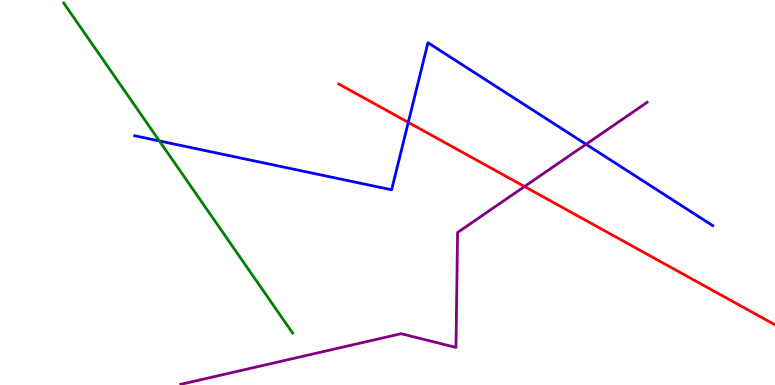[{'lines': ['blue', 'red'], 'intersections': [{'x': 5.27, 'y': 6.82}]}, {'lines': ['green', 'red'], 'intersections': []}, {'lines': ['purple', 'red'], 'intersections': [{'x': 6.77, 'y': 5.16}]}, {'lines': ['blue', 'green'], 'intersections': [{'x': 2.06, 'y': 6.34}]}, {'lines': ['blue', 'purple'], 'intersections': [{'x': 7.56, 'y': 6.25}]}, {'lines': ['green', 'purple'], 'intersections': []}]